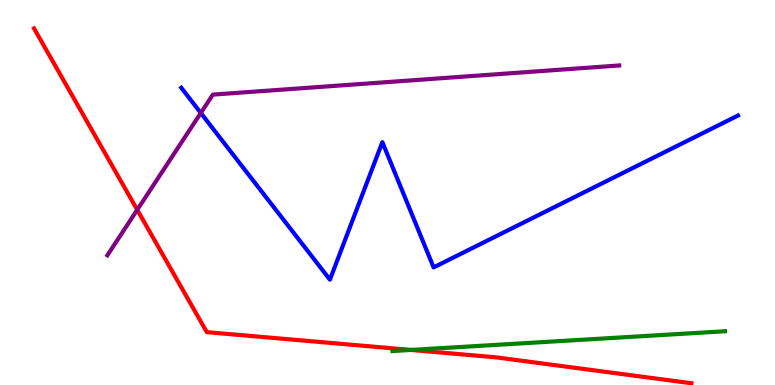[{'lines': ['blue', 'red'], 'intersections': []}, {'lines': ['green', 'red'], 'intersections': [{'x': 5.3, 'y': 0.911}]}, {'lines': ['purple', 'red'], 'intersections': [{'x': 1.77, 'y': 4.55}]}, {'lines': ['blue', 'green'], 'intersections': []}, {'lines': ['blue', 'purple'], 'intersections': [{'x': 2.59, 'y': 7.07}]}, {'lines': ['green', 'purple'], 'intersections': []}]